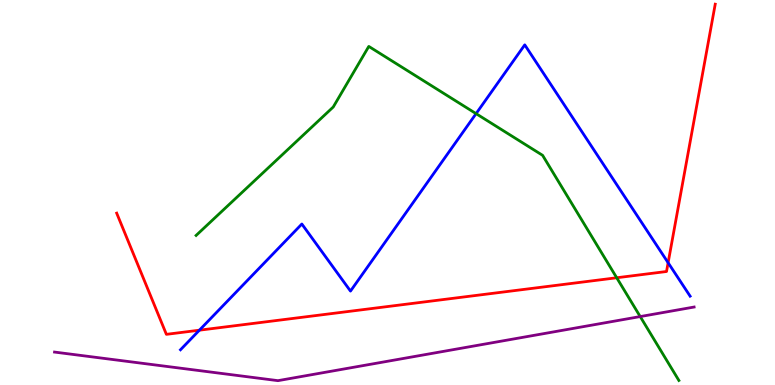[{'lines': ['blue', 'red'], 'intersections': [{'x': 2.57, 'y': 1.42}, {'x': 8.62, 'y': 3.18}]}, {'lines': ['green', 'red'], 'intersections': [{'x': 7.96, 'y': 2.79}]}, {'lines': ['purple', 'red'], 'intersections': []}, {'lines': ['blue', 'green'], 'intersections': [{'x': 6.14, 'y': 7.05}]}, {'lines': ['blue', 'purple'], 'intersections': []}, {'lines': ['green', 'purple'], 'intersections': [{'x': 8.26, 'y': 1.78}]}]